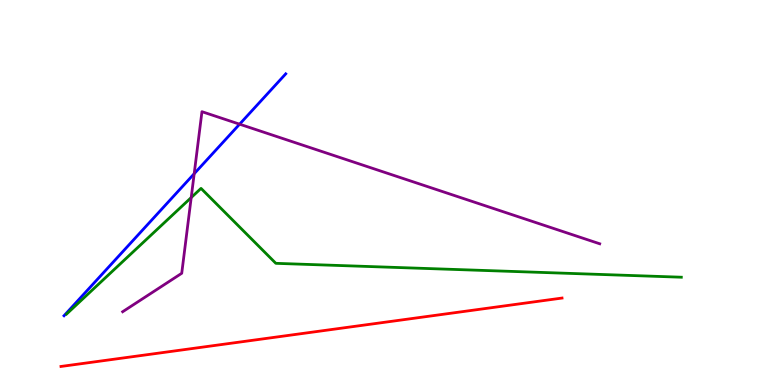[{'lines': ['blue', 'red'], 'intersections': []}, {'lines': ['green', 'red'], 'intersections': []}, {'lines': ['purple', 'red'], 'intersections': []}, {'lines': ['blue', 'green'], 'intersections': []}, {'lines': ['blue', 'purple'], 'intersections': [{'x': 2.51, 'y': 5.49}, {'x': 3.09, 'y': 6.77}]}, {'lines': ['green', 'purple'], 'intersections': [{'x': 2.47, 'y': 4.87}]}]